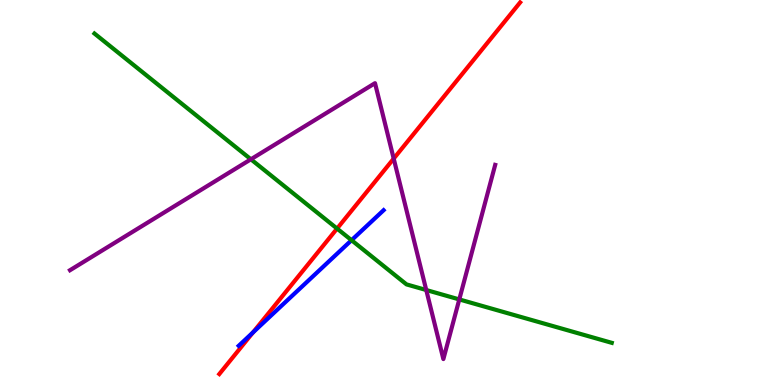[{'lines': ['blue', 'red'], 'intersections': [{'x': 3.26, 'y': 1.37}]}, {'lines': ['green', 'red'], 'intersections': [{'x': 4.35, 'y': 4.06}]}, {'lines': ['purple', 'red'], 'intersections': [{'x': 5.08, 'y': 5.88}]}, {'lines': ['blue', 'green'], 'intersections': [{'x': 4.54, 'y': 3.76}]}, {'lines': ['blue', 'purple'], 'intersections': []}, {'lines': ['green', 'purple'], 'intersections': [{'x': 3.24, 'y': 5.86}, {'x': 5.5, 'y': 2.47}, {'x': 5.93, 'y': 2.22}]}]